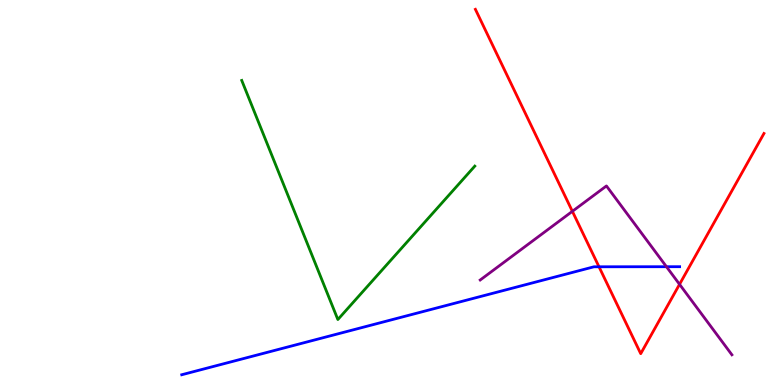[{'lines': ['blue', 'red'], 'intersections': [{'x': 7.73, 'y': 3.07}]}, {'lines': ['green', 'red'], 'intersections': []}, {'lines': ['purple', 'red'], 'intersections': [{'x': 7.39, 'y': 4.51}, {'x': 8.77, 'y': 2.62}]}, {'lines': ['blue', 'green'], 'intersections': []}, {'lines': ['blue', 'purple'], 'intersections': [{'x': 8.6, 'y': 3.07}]}, {'lines': ['green', 'purple'], 'intersections': []}]